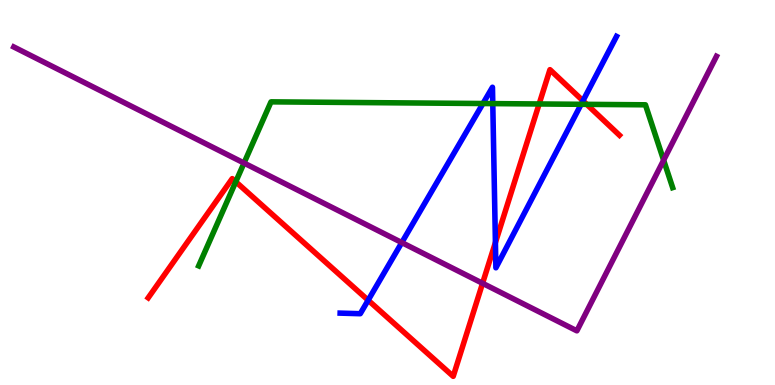[{'lines': ['blue', 'red'], 'intersections': [{'x': 4.75, 'y': 2.2}, {'x': 6.39, 'y': 3.7}, {'x': 7.52, 'y': 7.38}]}, {'lines': ['green', 'red'], 'intersections': [{'x': 3.04, 'y': 5.28}, {'x': 6.96, 'y': 7.3}, {'x': 7.57, 'y': 7.29}]}, {'lines': ['purple', 'red'], 'intersections': [{'x': 6.23, 'y': 2.64}]}, {'lines': ['blue', 'green'], 'intersections': [{'x': 6.23, 'y': 7.31}, {'x': 6.36, 'y': 7.31}, {'x': 7.5, 'y': 7.29}]}, {'lines': ['blue', 'purple'], 'intersections': [{'x': 5.18, 'y': 3.7}]}, {'lines': ['green', 'purple'], 'intersections': [{'x': 3.15, 'y': 5.77}, {'x': 8.56, 'y': 5.84}]}]